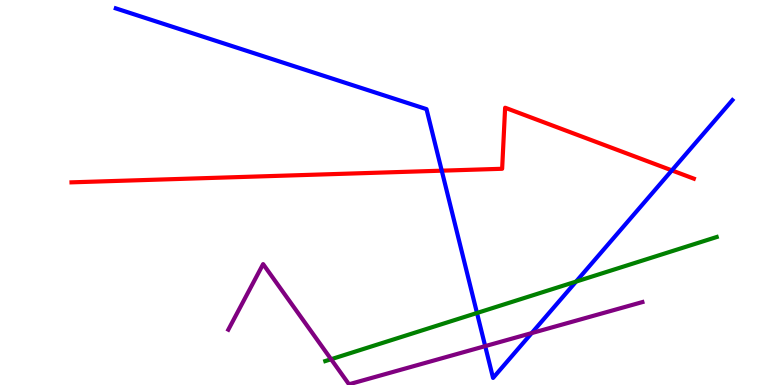[{'lines': ['blue', 'red'], 'intersections': [{'x': 5.7, 'y': 5.57}, {'x': 8.67, 'y': 5.57}]}, {'lines': ['green', 'red'], 'intersections': []}, {'lines': ['purple', 'red'], 'intersections': []}, {'lines': ['blue', 'green'], 'intersections': [{'x': 6.15, 'y': 1.87}, {'x': 7.43, 'y': 2.69}]}, {'lines': ['blue', 'purple'], 'intersections': [{'x': 6.26, 'y': 1.01}, {'x': 6.86, 'y': 1.35}]}, {'lines': ['green', 'purple'], 'intersections': [{'x': 4.27, 'y': 0.669}]}]